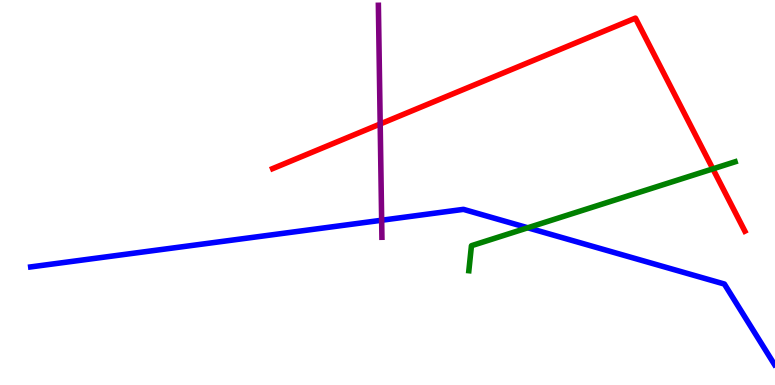[{'lines': ['blue', 'red'], 'intersections': []}, {'lines': ['green', 'red'], 'intersections': [{'x': 9.2, 'y': 5.61}]}, {'lines': ['purple', 'red'], 'intersections': [{'x': 4.91, 'y': 6.78}]}, {'lines': ['blue', 'green'], 'intersections': [{'x': 6.81, 'y': 4.08}]}, {'lines': ['blue', 'purple'], 'intersections': [{'x': 4.92, 'y': 4.28}]}, {'lines': ['green', 'purple'], 'intersections': []}]